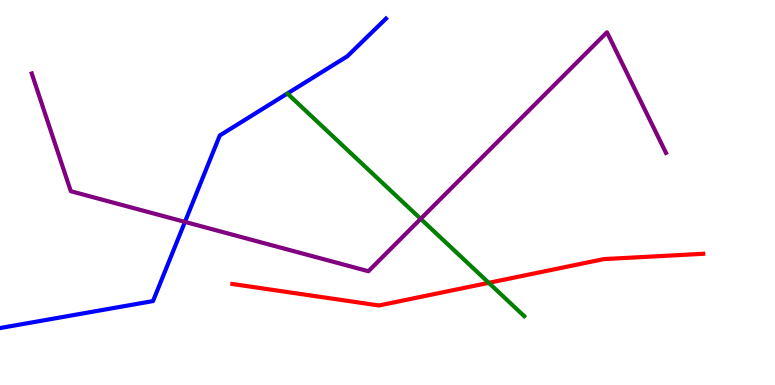[{'lines': ['blue', 'red'], 'intersections': []}, {'lines': ['green', 'red'], 'intersections': [{'x': 6.31, 'y': 2.65}]}, {'lines': ['purple', 'red'], 'intersections': []}, {'lines': ['blue', 'green'], 'intersections': []}, {'lines': ['blue', 'purple'], 'intersections': [{'x': 2.39, 'y': 4.24}]}, {'lines': ['green', 'purple'], 'intersections': [{'x': 5.43, 'y': 4.32}]}]